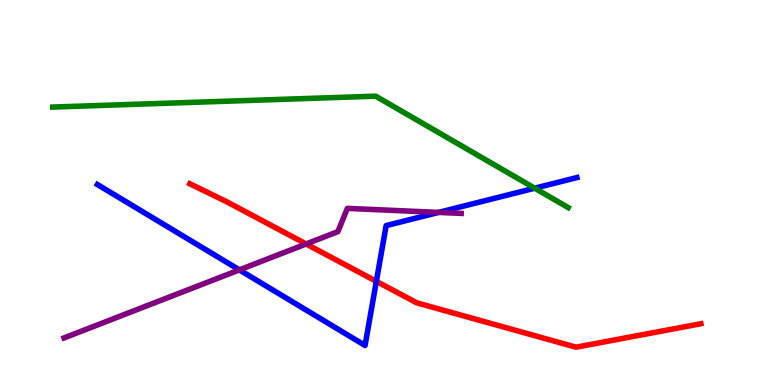[{'lines': ['blue', 'red'], 'intersections': [{'x': 4.86, 'y': 2.69}]}, {'lines': ['green', 'red'], 'intersections': []}, {'lines': ['purple', 'red'], 'intersections': [{'x': 3.95, 'y': 3.66}]}, {'lines': ['blue', 'green'], 'intersections': [{'x': 6.9, 'y': 5.11}]}, {'lines': ['blue', 'purple'], 'intersections': [{'x': 3.09, 'y': 2.99}, {'x': 5.66, 'y': 4.48}]}, {'lines': ['green', 'purple'], 'intersections': []}]